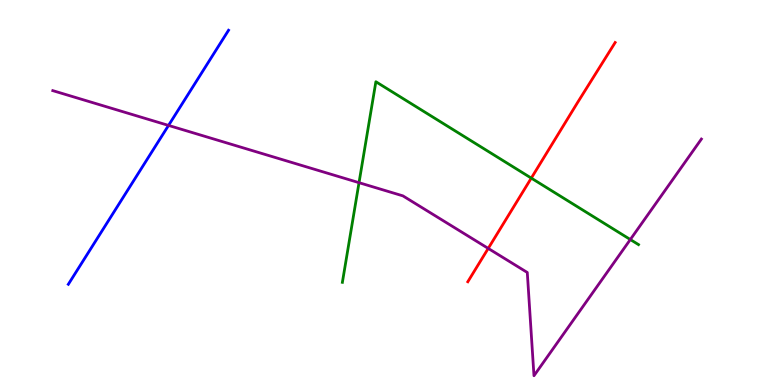[{'lines': ['blue', 'red'], 'intersections': []}, {'lines': ['green', 'red'], 'intersections': [{'x': 6.86, 'y': 5.37}]}, {'lines': ['purple', 'red'], 'intersections': [{'x': 6.3, 'y': 3.55}]}, {'lines': ['blue', 'green'], 'intersections': []}, {'lines': ['blue', 'purple'], 'intersections': [{'x': 2.17, 'y': 6.74}]}, {'lines': ['green', 'purple'], 'intersections': [{'x': 4.63, 'y': 5.26}, {'x': 8.13, 'y': 3.78}]}]